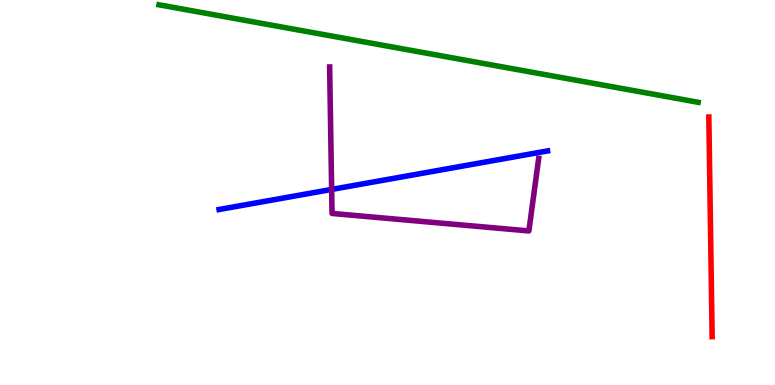[{'lines': ['blue', 'red'], 'intersections': []}, {'lines': ['green', 'red'], 'intersections': []}, {'lines': ['purple', 'red'], 'intersections': []}, {'lines': ['blue', 'green'], 'intersections': []}, {'lines': ['blue', 'purple'], 'intersections': [{'x': 4.28, 'y': 5.08}]}, {'lines': ['green', 'purple'], 'intersections': []}]